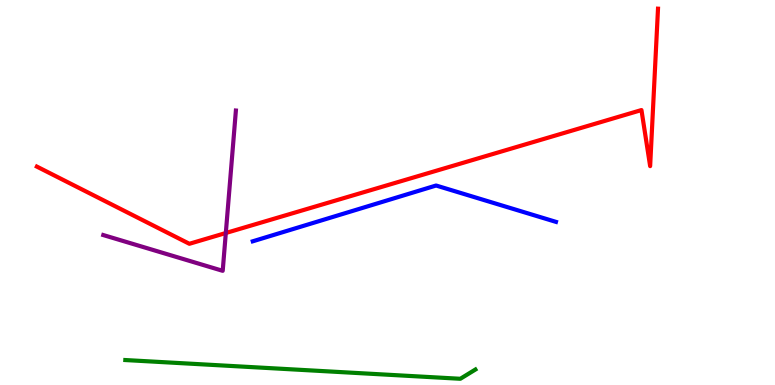[{'lines': ['blue', 'red'], 'intersections': []}, {'lines': ['green', 'red'], 'intersections': []}, {'lines': ['purple', 'red'], 'intersections': [{'x': 2.91, 'y': 3.95}]}, {'lines': ['blue', 'green'], 'intersections': []}, {'lines': ['blue', 'purple'], 'intersections': []}, {'lines': ['green', 'purple'], 'intersections': []}]